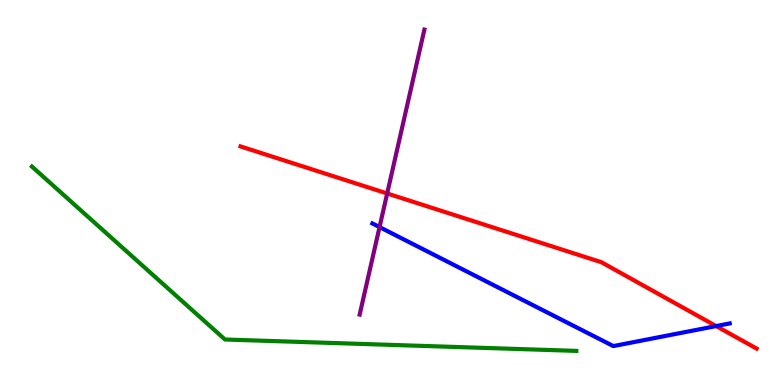[{'lines': ['blue', 'red'], 'intersections': [{'x': 9.24, 'y': 1.53}]}, {'lines': ['green', 'red'], 'intersections': []}, {'lines': ['purple', 'red'], 'intersections': [{'x': 5.0, 'y': 4.97}]}, {'lines': ['blue', 'green'], 'intersections': []}, {'lines': ['blue', 'purple'], 'intersections': [{'x': 4.9, 'y': 4.1}]}, {'lines': ['green', 'purple'], 'intersections': []}]